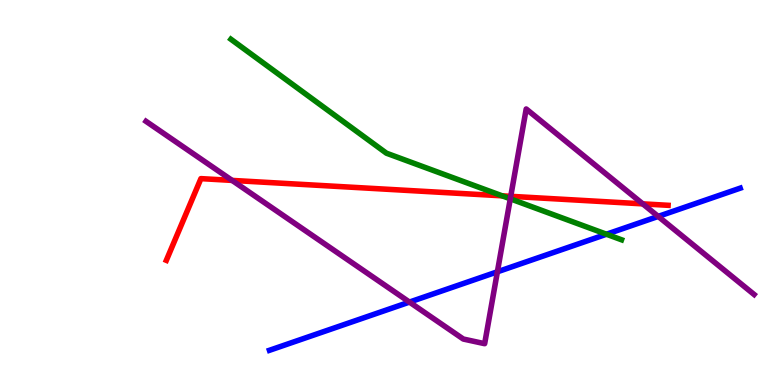[{'lines': ['blue', 'red'], 'intersections': []}, {'lines': ['green', 'red'], 'intersections': [{'x': 6.48, 'y': 4.91}]}, {'lines': ['purple', 'red'], 'intersections': [{'x': 3.0, 'y': 5.31}, {'x': 6.59, 'y': 4.9}, {'x': 8.29, 'y': 4.7}]}, {'lines': ['blue', 'green'], 'intersections': [{'x': 7.83, 'y': 3.92}]}, {'lines': ['blue', 'purple'], 'intersections': [{'x': 5.28, 'y': 2.15}, {'x': 6.42, 'y': 2.94}, {'x': 8.49, 'y': 4.38}]}, {'lines': ['green', 'purple'], 'intersections': [{'x': 6.58, 'y': 4.84}]}]